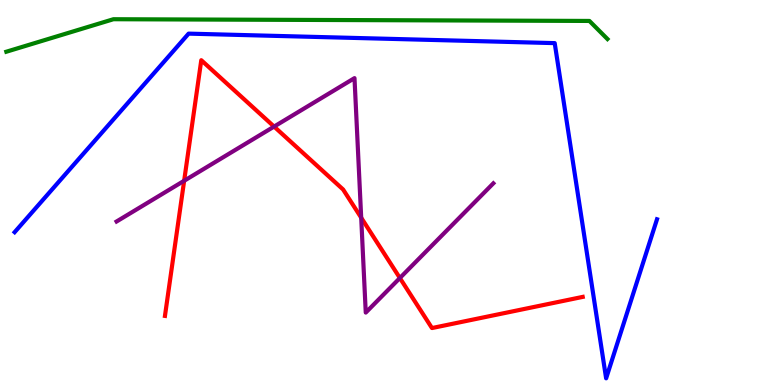[{'lines': ['blue', 'red'], 'intersections': []}, {'lines': ['green', 'red'], 'intersections': []}, {'lines': ['purple', 'red'], 'intersections': [{'x': 2.38, 'y': 5.3}, {'x': 3.54, 'y': 6.71}, {'x': 4.66, 'y': 4.35}, {'x': 5.16, 'y': 2.78}]}, {'lines': ['blue', 'green'], 'intersections': []}, {'lines': ['blue', 'purple'], 'intersections': []}, {'lines': ['green', 'purple'], 'intersections': []}]